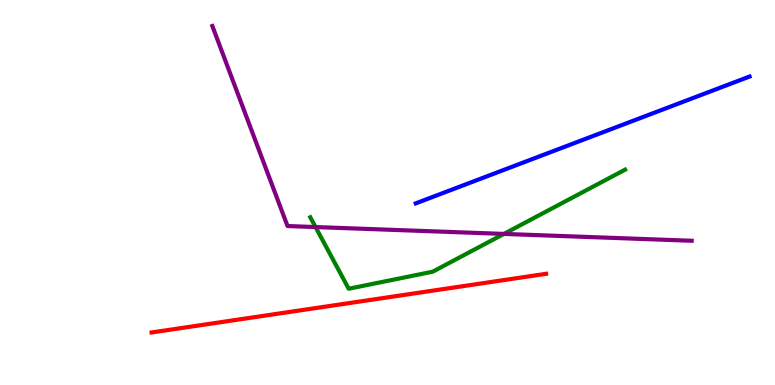[{'lines': ['blue', 'red'], 'intersections': []}, {'lines': ['green', 'red'], 'intersections': []}, {'lines': ['purple', 'red'], 'intersections': []}, {'lines': ['blue', 'green'], 'intersections': []}, {'lines': ['blue', 'purple'], 'intersections': []}, {'lines': ['green', 'purple'], 'intersections': [{'x': 4.07, 'y': 4.1}, {'x': 6.5, 'y': 3.92}]}]